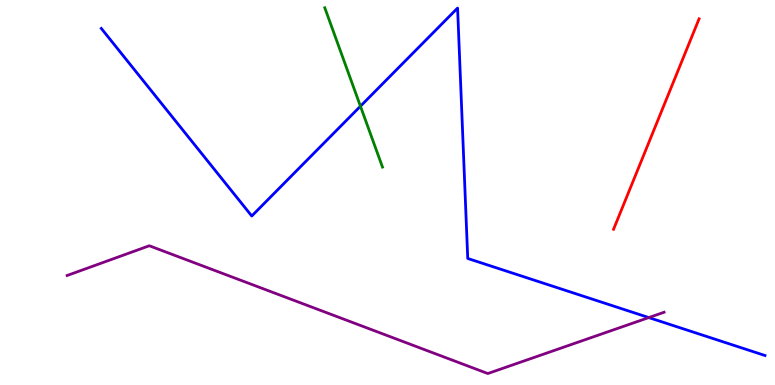[{'lines': ['blue', 'red'], 'intersections': []}, {'lines': ['green', 'red'], 'intersections': []}, {'lines': ['purple', 'red'], 'intersections': []}, {'lines': ['blue', 'green'], 'intersections': [{'x': 4.65, 'y': 7.24}]}, {'lines': ['blue', 'purple'], 'intersections': [{'x': 8.37, 'y': 1.75}]}, {'lines': ['green', 'purple'], 'intersections': []}]